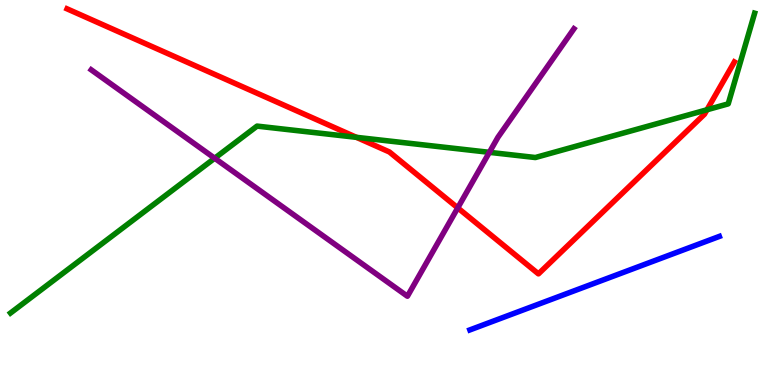[{'lines': ['blue', 'red'], 'intersections': []}, {'lines': ['green', 'red'], 'intersections': [{'x': 4.6, 'y': 6.43}, {'x': 9.12, 'y': 7.15}]}, {'lines': ['purple', 'red'], 'intersections': [{'x': 5.91, 'y': 4.6}]}, {'lines': ['blue', 'green'], 'intersections': []}, {'lines': ['blue', 'purple'], 'intersections': []}, {'lines': ['green', 'purple'], 'intersections': [{'x': 2.77, 'y': 5.89}, {'x': 6.31, 'y': 6.04}]}]